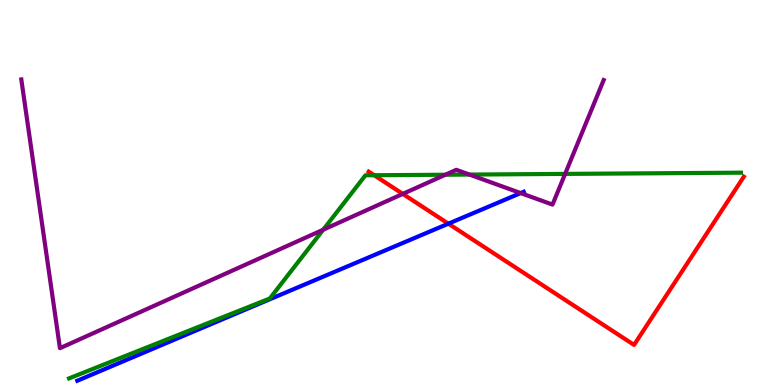[{'lines': ['blue', 'red'], 'intersections': [{'x': 5.79, 'y': 4.19}]}, {'lines': ['green', 'red'], 'intersections': [{'x': 4.83, 'y': 5.45}]}, {'lines': ['purple', 'red'], 'intersections': [{'x': 5.2, 'y': 4.96}]}, {'lines': ['blue', 'green'], 'intersections': []}, {'lines': ['blue', 'purple'], 'intersections': [{'x': 6.72, 'y': 4.98}]}, {'lines': ['green', 'purple'], 'intersections': [{'x': 4.17, 'y': 4.03}, {'x': 5.75, 'y': 5.46}, {'x': 6.06, 'y': 5.47}, {'x': 7.29, 'y': 5.48}]}]